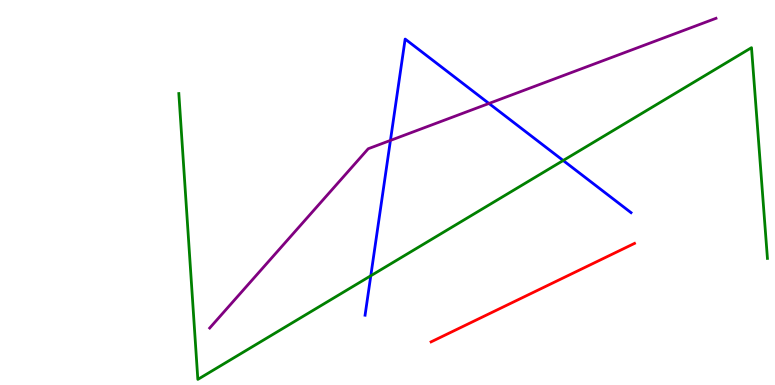[{'lines': ['blue', 'red'], 'intersections': []}, {'lines': ['green', 'red'], 'intersections': []}, {'lines': ['purple', 'red'], 'intersections': []}, {'lines': ['blue', 'green'], 'intersections': [{'x': 4.78, 'y': 2.84}, {'x': 7.27, 'y': 5.83}]}, {'lines': ['blue', 'purple'], 'intersections': [{'x': 5.04, 'y': 6.35}, {'x': 6.31, 'y': 7.31}]}, {'lines': ['green', 'purple'], 'intersections': []}]